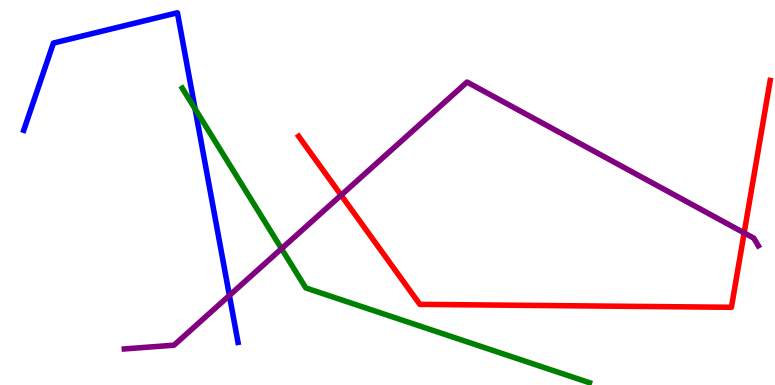[{'lines': ['blue', 'red'], 'intersections': []}, {'lines': ['green', 'red'], 'intersections': []}, {'lines': ['purple', 'red'], 'intersections': [{'x': 4.4, 'y': 4.93}, {'x': 9.6, 'y': 3.95}]}, {'lines': ['blue', 'green'], 'intersections': [{'x': 2.52, 'y': 7.17}]}, {'lines': ['blue', 'purple'], 'intersections': [{'x': 2.96, 'y': 2.33}]}, {'lines': ['green', 'purple'], 'intersections': [{'x': 3.63, 'y': 3.54}]}]